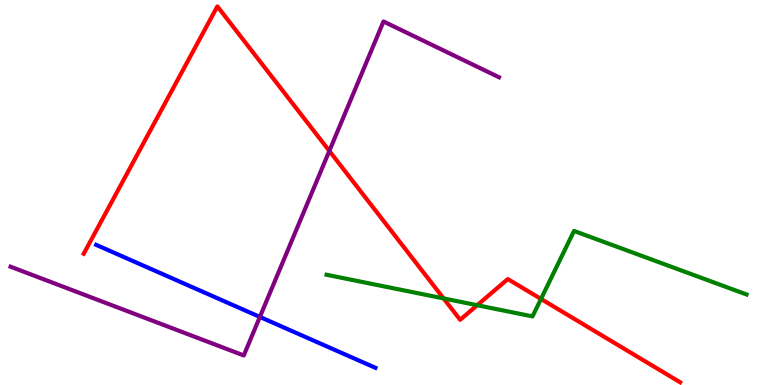[{'lines': ['blue', 'red'], 'intersections': []}, {'lines': ['green', 'red'], 'intersections': [{'x': 5.72, 'y': 2.25}, {'x': 6.16, 'y': 2.07}, {'x': 6.98, 'y': 2.24}]}, {'lines': ['purple', 'red'], 'intersections': [{'x': 4.25, 'y': 6.08}]}, {'lines': ['blue', 'green'], 'intersections': []}, {'lines': ['blue', 'purple'], 'intersections': [{'x': 3.35, 'y': 1.77}]}, {'lines': ['green', 'purple'], 'intersections': []}]